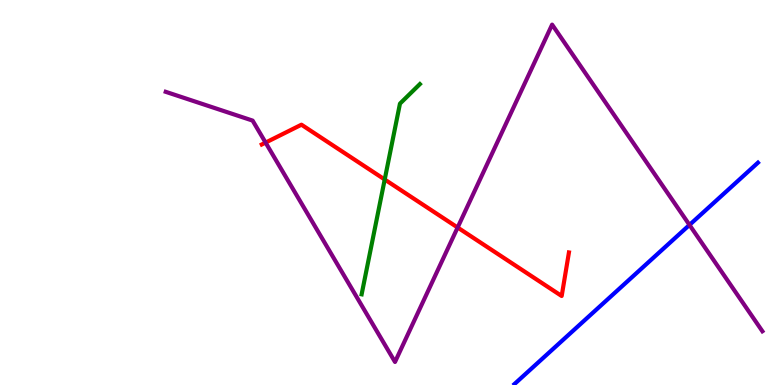[{'lines': ['blue', 'red'], 'intersections': []}, {'lines': ['green', 'red'], 'intersections': [{'x': 4.96, 'y': 5.34}]}, {'lines': ['purple', 'red'], 'intersections': [{'x': 3.43, 'y': 6.3}, {'x': 5.9, 'y': 4.09}]}, {'lines': ['blue', 'green'], 'intersections': []}, {'lines': ['blue', 'purple'], 'intersections': [{'x': 8.9, 'y': 4.16}]}, {'lines': ['green', 'purple'], 'intersections': []}]